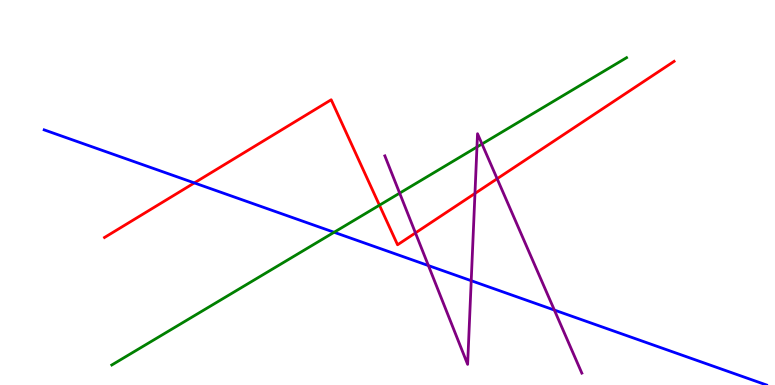[{'lines': ['blue', 'red'], 'intersections': [{'x': 2.51, 'y': 5.25}]}, {'lines': ['green', 'red'], 'intersections': [{'x': 4.9, 'y': 4.67}]}, {'lines': ['purple', 'red'], 'intersections': [{'x': 5.36, 'y': 3.95}, {'x': 6.13, 'y': 4.98}, {'x': 6.41, 'y': 5.36}]}, {'lines': ['blue', 'green'], 'intersections': [{'x': 4.31, 'y': 3.97}]}, {'lines': ['blue', 'purple'], 'intersections': [{'x': 5.53, 'y': 3.1}, {'x': 6.08, 'y': 2.71}, {'x': 7.15, 'y': 1.95}]}, {'lines': ['green', 'purple'], 'intersections': [{'x': 5.16, 'y': 4.98}, {'x': 6.15, 'y': 6.18}, {'x': 6.22, 'y': 6.26}]}]